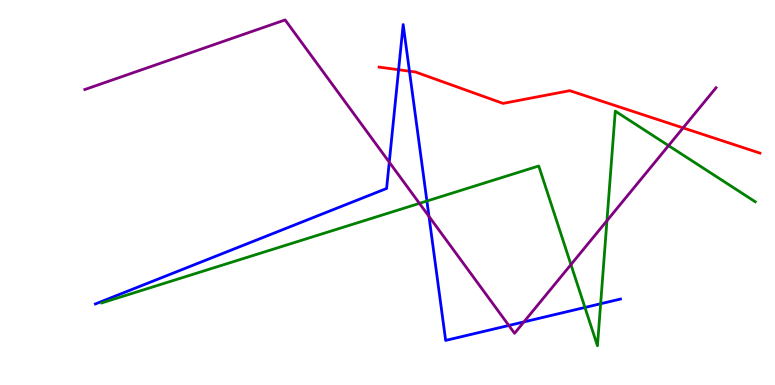[{'lines': ['blue', 'red'], 'intersections': [{'x': 5.14, 'y': 8.19}, {'x': 5.28, 'y': 8.15}]}, {'lines': ['green', 'red'], 'intersections': []}, {'lines': ['purple', 'red'], 'intersections': [{'x': 8.81, 'y': 6.68}]}, {'lines': ['blue', 'green'], 'intersections': [{'x': 5.51, 'y': 4.78}, {'x': 7.55, 'y': 2.01}, {'x': 7.75, 'y': 2.11}]}, {'lines': ['blue', 'purple'], 'intersections': [{'x': 5.02, 'y': 5.79}, {'x': 5.54, 'y': 4.38}, {'x': 6.57, 'y': 1.55}, {'x': 6.76, 'y': 1.64}]}, {'lines': ['green', 'purple'], 'intersections': [{'x': 5.41, 'y': 4.72}, {'x': 7.37, 'y': 3.13}, {'x': 7.83, 'y': 4.27}, {'x': 8.63, 'y': 6.22}]}]